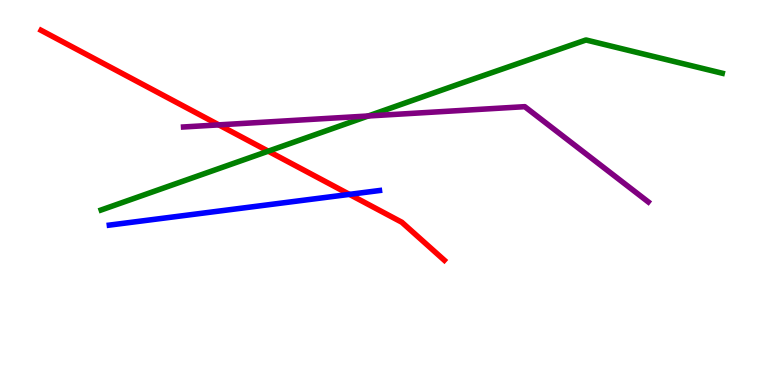[{'lines': ['blue', 'red'], 'intersections': [{'x': 4.51, 'y': 4.95}]}, {'lines': ['green', 'red'], 'intersections': [{'x': 3.46, 'y': 6.07}]}, {'lines': ['purple', 'red'], 'intersections': [{'x': 2.82, 'y': 6.76}]}, {'lines': ['blue', 'green'], 'intersections': []}, {'lines': ['blue', 'purple'], 'intersections': []}, {'lines': ['green', 'purple'], 'intersections': [{'x': 4.75, 'y': 6.99}]}]